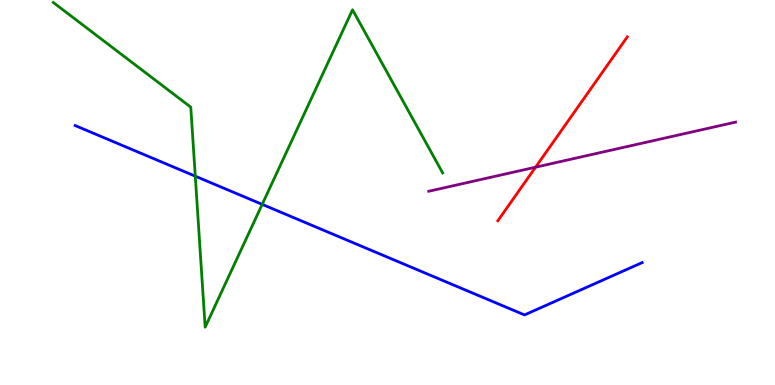[{'lines': ['blue', 'red'], 'intersections': []}, {'lines': ['green', 'red'], 'intersections': []}, {'lines': ['purple', 'red'], 'intersections': [{'x': 6.91, 'y': 5.66}]}, {'lines': ['blue', 'green'], 'intersections': [{'x': 2.52, 'y': 5.42}, {'x': 3.38, 'y': 4.69}]}, {'lines': ['blue', 'purple'], 'intersections': []}, {'lines': ['green', 'purple'], 'intersections': []}]